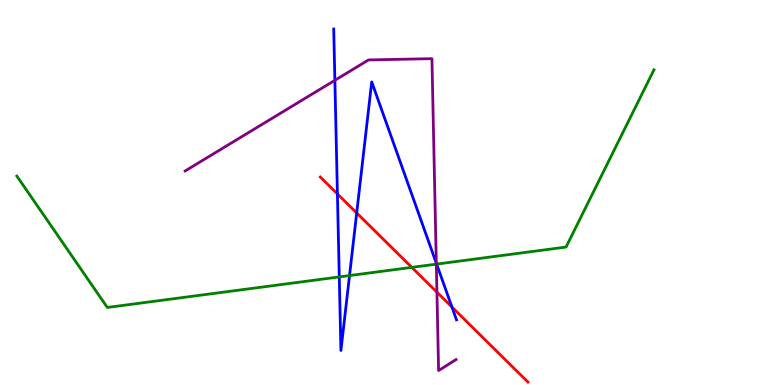[{'lines': ['blue', 'red'], 'intersections': [{'x': 4.35, 'y': 4.96}, {'x': 4.6, 'y': 4.47}, {'x': 5.83, 'y': 2.03}]}, {'lines': ['green', 'red'], 'intersections': [{'x': 5.31, 'y': 3.06}]}, {'lines': ['purple', 'red'], 'intersections': [{'x': 5.64, 'y': 2.41}]}, {'lines': ['blue', 'green'], 'intersections': [{'x': 4.38, 'y': 2.81}, {'x': 4.51, 'y': 2.84}, {'x': 5.63, 'y': 3.14}]}, {'lines': ['blue', 'purple'], 'intersections': [{'x': 4.32, 'y': 7.91}, {'x': 5.63, 'y': 3.16}]}, {'lines': ['green', 'purple'], 'intersections': [{'x': 5.63, 'y': 3.14}]}]